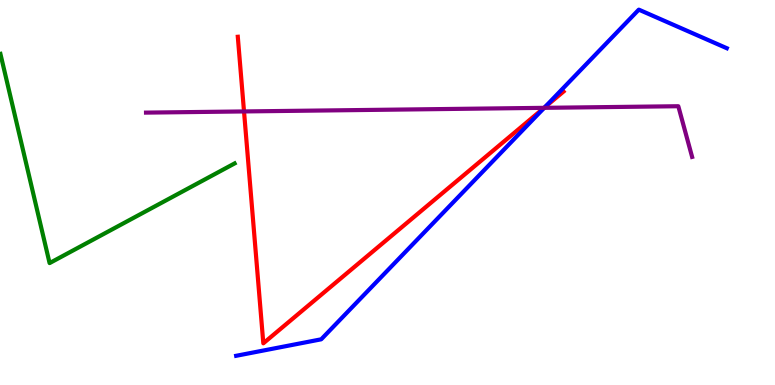[{'lines': ['blue', 'red'], 'intersections': [{'x': 7.03, 'y': 7.21}]}, {'lines': ['green', 'red'], 'intersections': []}, {'lines': ['purple', 'red'], 'intersections': [{'x': 3.15, 'y': 7.11}, {'x': 7.02, 'y': 7.2}]}, {'lines': ['blue', 'green'], 'intersections': []}, {'lines': ['blue', 'purple'], 'intersections': [{'x': 7.02, 'y': 7.2}]}, {'lines': ['green', 'purple'], 'intersections': []}]